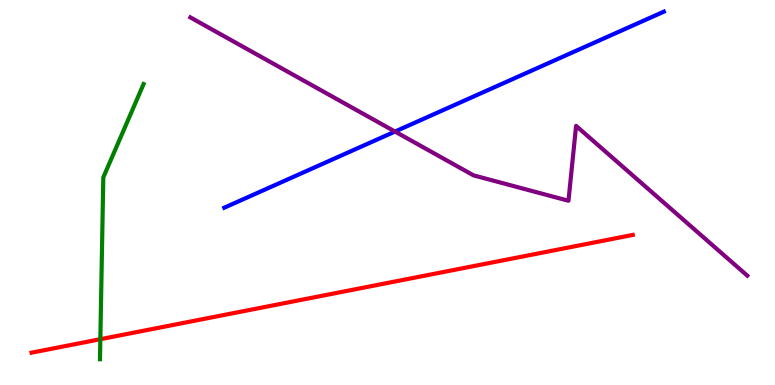[{'lines': ['blue', 'red'], 'intersections': []}, {'lines': ['green', 'red'], 'intersections': [{'x': 1.29, 'y': 1.19}]}, {'lines': ['purple', 'red'], 'intersections': []}, {'lines': ['blue', 'green'], 'intersections': []}, {'lines': ['blue', 'purple'], 'intersections': [{'x': 5.1, 'y': 6.58}]}, {'lines': ['green', 'purple'], 'intersections': []}]